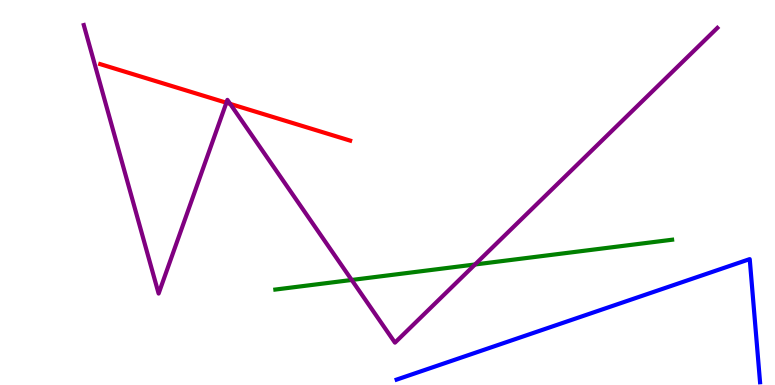[{'lines': ['blue', 'red'], 'intersections': []}, {'lines': ['green', 'red'], 'intersections': []}, {'lines': ['purple', 'red'], 'intersections': [{'x': 2.92, 'y': 7.33}, {'x': 2.97, 'y': 7.3}]}, {'lines': ['blue', 'green'], 'intersections': []}, {'lines': ['blue', 'purple'], 'intersections': []}, {'lines': ['green', 'purple'], 'intersections': [{'x': 4.54, 'y': 2.73}, {'x': 6.13, 'y': 3.13}]}]